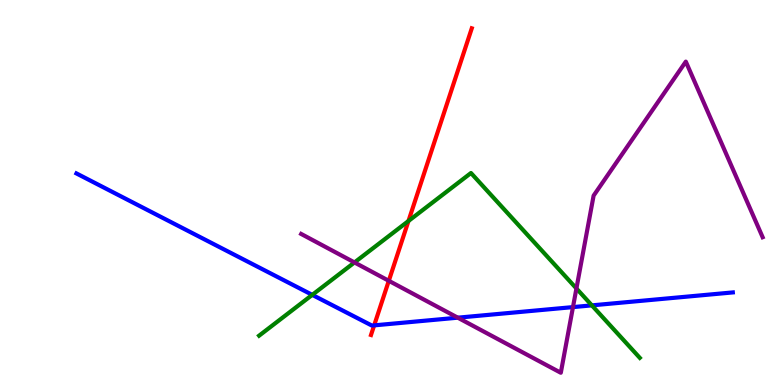[{'lines': ['blue', 'red'], 'intersections': [{'x': 4.83, 'y': 1.55}]}, {'lines': ['green', 'red'], 'intersections': [{'x': 5.27, 'y': 4.26}]}, {'lines': ['purple', 'red'], 'intersections': [{'x': 5.02, 'y': 2.71}]}, {'lines': ['blue', 'green'], 'intersections': [{'x': 4.03, 'y': 2.34}, {'x': 7.64, 'y': 2.07}]}, {'lines': ['blue', 'purple'], 'intersections': [{'x': 5.91, 'y': 1.75}, {'x': 7.39, 'y': 2.02}]}, {'lines': ['green', 'purple'], 'intersections': [{'x': 4.57, 'y': 3.18}, {'x': 7.44, 'y': 2.51}]}]